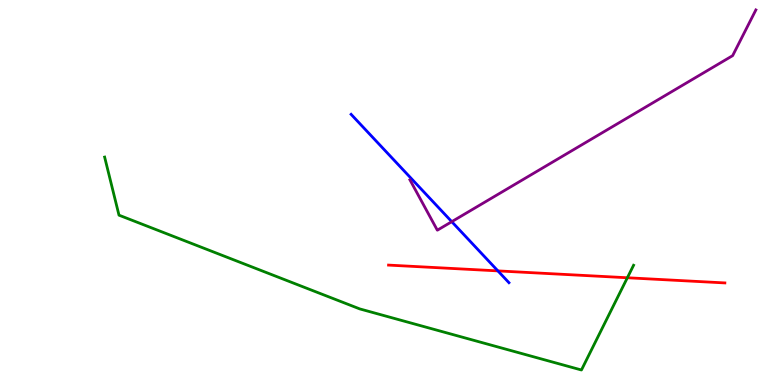[{'lines': ['blue', 'red'], 'intersections': [{'x': 6.42, 'y': 2.96}]}, {'lines': ['green', 'red'], 'intersections': [{'x': 8.09, 'y': 2.79}]}, {'lines': ['purple', 'red'], 'intersections': []}, {'lines': ['blue', 'green'], 'intersections': []}, {'lines': ['blue', 'purple'], 'intersections': [{'x': 5.83, 'y': 4.24}]}, {'lines': ['green', 'purple'], 'intersections': []}]